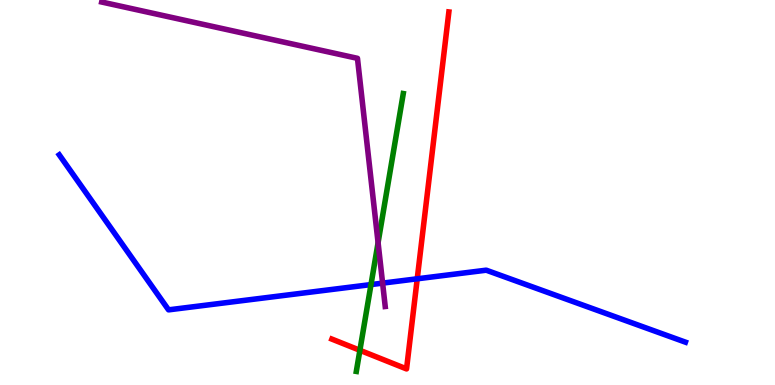[{'lines': ['blue', 'red'], 'intersections': [{'x': 5.38, 'y': 2.76}]}, {'lines': ['green', 'red'], 'intersections': [{'x': 4.64, 'y': 0.902}]}, {'lines': ['purple', 'red'], 'intersections': []}, {'lines': ['blue', 'green'], 'intersections': [{'x': 4.79, 'y': 2.61}]}, {'lines': ['blue', 'purple'], 'intersections': [{'x': 4.94, 'y': 2.65}]}, {'lines': ['green', 'purple'], 'intersections': [{'x': 4.88, 'y': 3.7}]}]